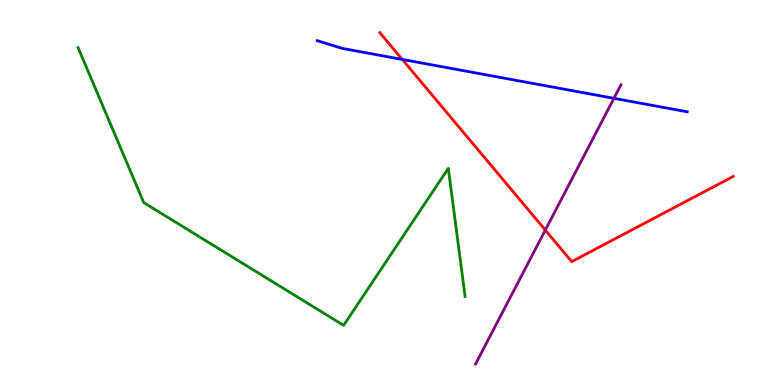[{'lines': ['blue', 'red'], 'intersections': [{'x': 5.19, 'y': 8.46}]}, {'lines': ['green', 'red'], 'intersections': []}, {'lines': ['purple', 'red'], 'intersections': [{'x': 7.04, 'y': 4.02}]}, {'lines': ['blue', 'green'], 'intersections': []}, {'lines': ['blue', 'purple'], 'intersections': [{'x': 7.92, 'y': 7.45}]}, {'lines': ['green', 'purple'], 'intersections': []}]